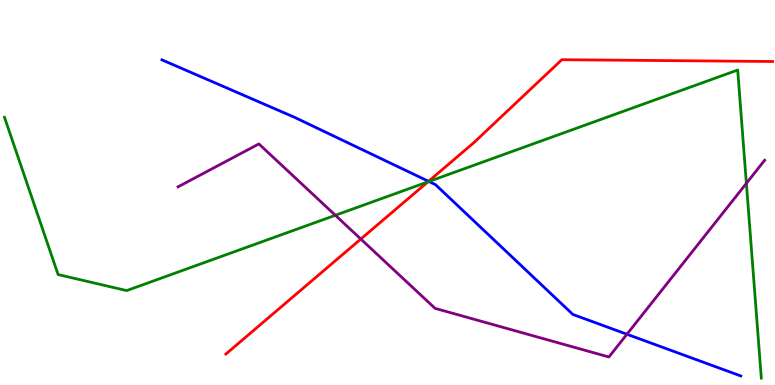[{'lines': ['blue', 'red'], 'intersections': [{'x': 5.53, 'y': 5.29}]}, {'lines': ['green', 'red'], 'intersections': [{'x': 5.52, 'y': 5.28}]}, {'lines': ['purple', 'red'], 'intersections': [{'x': 4.66, 'y': 3.79}]}, {'lines': ['blue', 'green'], 'intersections': [{'x': 5.53, 'y': 5.29}]}, {'lines': ['blue', 'purple'], 'intersections': [{'x': 8.09, 'y': 1.32}]}, {'lines': ['green', 'purple'], 'intersections': [{'x': 4.33, 'y': 4.41}, {'x': 9.63, 'y': 5.24}]}]